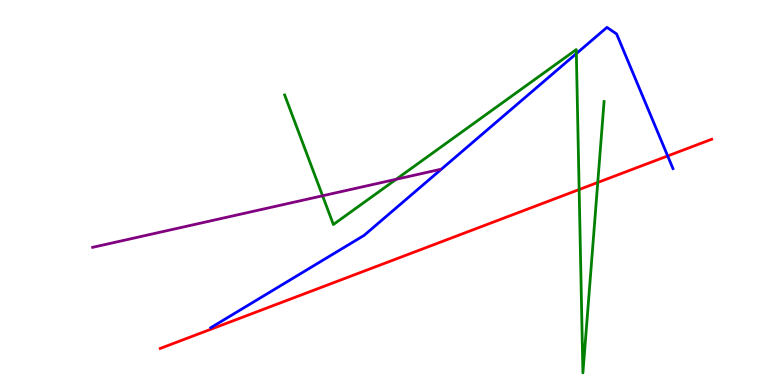[{'lines': ['blue', 'red'], 'intersections': [{'x': 8.62, 'y': 5.95}]}, {'lines': ['green', 'red'], 'intersections': [{'x': 7.47, 'y': 5.08}, {'x': 7.71, 'y': 5.26}]}, {'lines': ['purple', 'red'], 'intersections': []}, {'lines': ['blue', 'green'], 'intersections': [{'x': 7.44, 'y': 8.61}]}, {'lines': ['blue', 'purple'], 'intersections': []}, {'lines': ['green', 'purple'], 'intersections': [{'x': 4.16, 'y': 4.91}, {'x': 5.11, 'y': 5.34}]}]